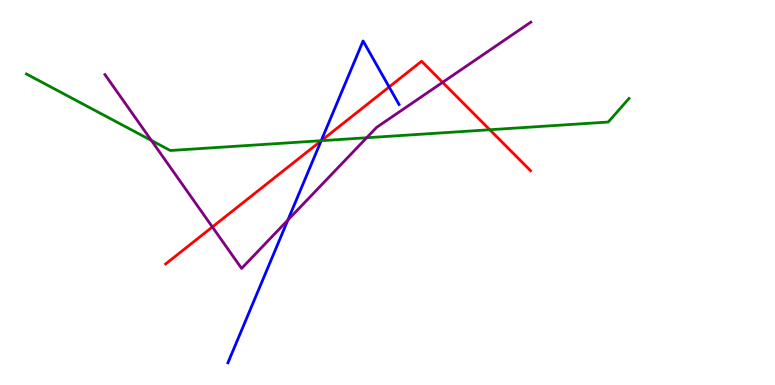[{'lines': ['blue', 'red'], 'intersections': [{'x': 4.14, 'y': 6.34}, {'x': 5.02, 'y': 7.74}]}, {'lines': ['green', 'red'], 'intersections': [{'x': 4.15, 'y': 6.35}, {'x': 6.32, 'y': 6.63}]}, {'lines': ['purple', 'red'], 'intersections': [{'x': 2.74, 'y': 4.1}, {'x': 5.71, 'y': 7.86}]}, {'lines': ['blue', 'green'], 'intersections': [{'x': 4.14, 'y': 6.35}]}, {'lines': ['blue', 'purple'], 'intersections': [{'x': 3.71, 'y': 4.28}]}, {'lines': ['green', 'purple'], 'intersections': [{'x': 1.95, 'y': 6.35}, {'x': 4.73, 'y': 6.42}]}]